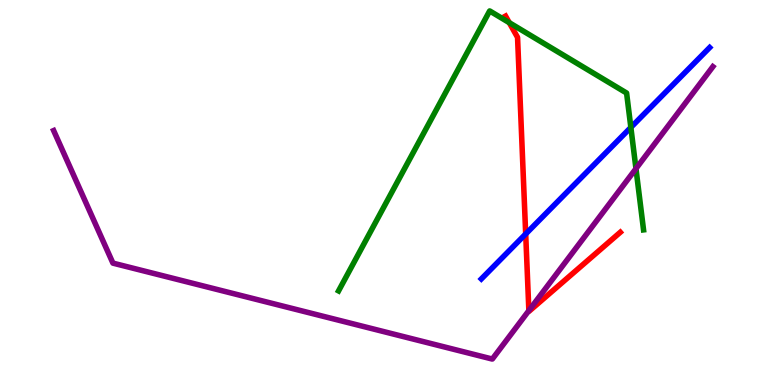[{'lines': ['blue', 'red'], 'intersections': [{'x': 6.78, 'y': 3.92}]}, {'lines': ['green', 'red'], 'intersections': [{'x': 6.57, 'y': 9.41}]}, {'lines': ['purple', 'red'], 'intersections': [{'x': 6.82, 'y': 1.93}]}, {'lines': ['blue', 'green'], 'intersections': [{'x': 8.14, 'y': 6.69}]}, {'lines': ['blue', 'purple'], 'intersections': []}, {'lines': ['green', 'purple'], 'intersections': [{'x': 8.21, 'y': 5.62}]}]